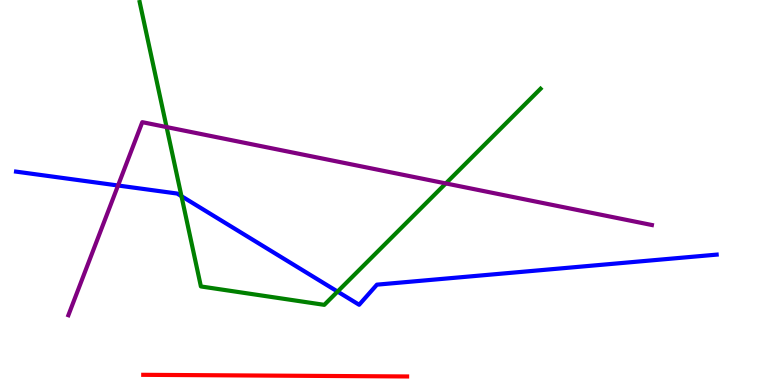[{'lines': ['blue', 'red'], 'intersections': []}, {'lines': ['green', 'red'], 'intersections': []}, {'lines': ['purple', 'red'], 'intersections': []}, {'lines': ['blue', 'green'], 'intersections': [{'x': 2.34, 'y': 4.9}, {'x': 4.36, 'y': 2.43}]}, {'lines': ['blue', 'purple'], 'intersections': [{'x': 1.52, 'y': 5.18}]}, {'lines': ['green', 'purple'], 'intersections': [{'x': 2.15, 'y': 6.7}, {'x': 5.75, 'y': 5.24}]}]